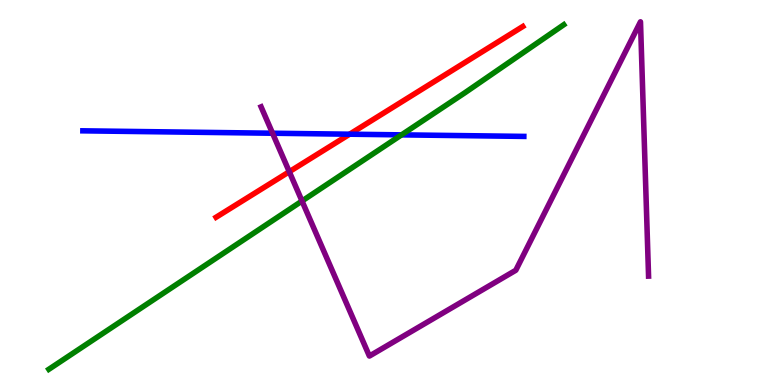[{'lines': ['blue', 'red'], 'intersections': [{'x': 4.51, 'y': 6.51}]}, {'lines': ['green', 'red'], 'intersections': []}, {'lines': ['purple', 'red'], 'intersections': [{'x': 3.73, 'y': 5.54}]}, {'lines': ['blue', 'green'], 'intersections': [{'x': 5.18, 'y': 6.5}]}, {'lines': ['blue', 'purple'], 'intersections': [{'x': 3.52, 'y': 6.54}]}, {'lines': ['green', 'purple'], 'intersections': [{'x': 3.9, 'y': 4.78}]}]